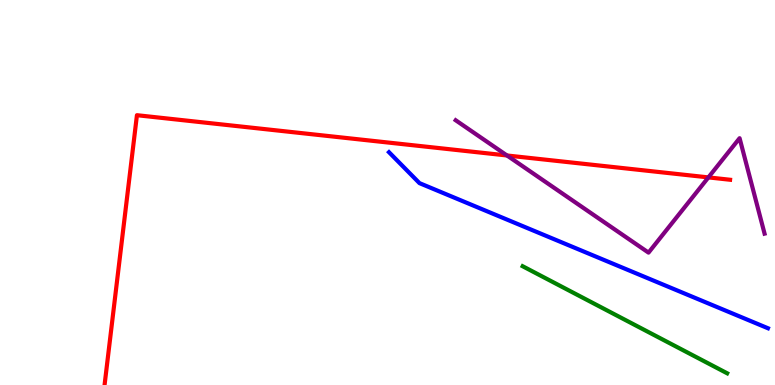[{'lines': ['blue', 'red'], 'intersections': []}, {'lines': ['green', 'red'], 'intersections': []}, {'lines': ['purple', 'red'], 'intersections': [{'x': 6.54, 'y': 5.96}, {'x': 9.14, 'y': 5.39}]}, {'lines': ['blue', 'green'], 'intersections': []}, {'lines': ['blue', 'purple'], 'intersections': []}, {'lines': ['green', 'purple'], 'intersections': []}]